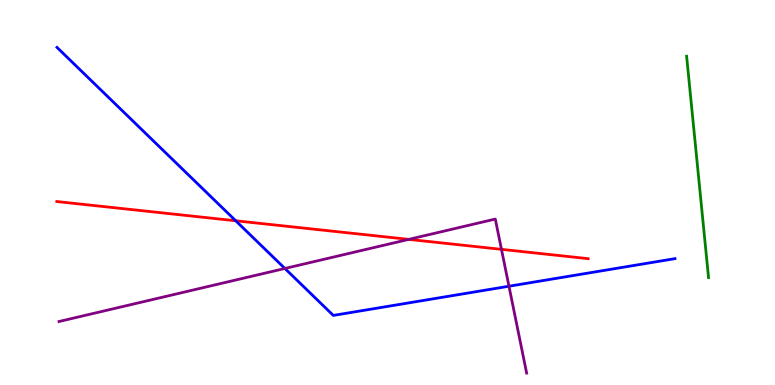[{'lines': ['blue', 'red'], 'intersections': [{'x': 3.04, 'y': 4.27}]}, {'lines': ['green', 'red'], 'intersections': []}, {'lines': ['purple', 'red'], 'intersections': [{'x': 5.27, 'y': 3.78}, {'x': 6.47, 'y': 3.52}]}, {'lines': ['blue', 'green'], 'intersections': []}, {'lines': ['blue', 'purple'], 'intersections': [{'x': 3.68, 'y': 3.03}, {'x': 6.57, 'y': 2.57}]}, {'lines': ['green', 'purple'], 'intersections': []}]